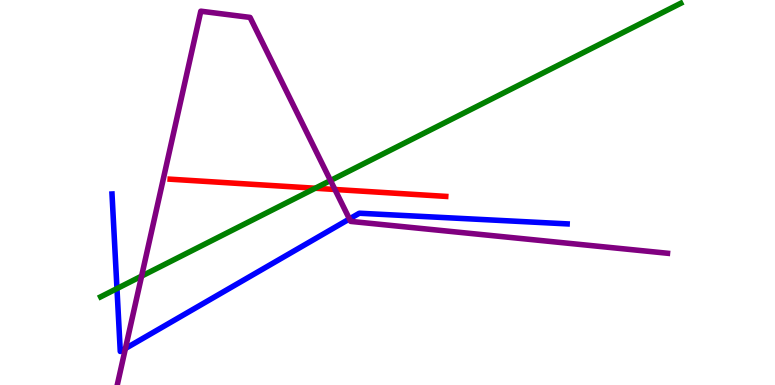[{'lines': ['blue', 'red'], 'intersections': []}, {'lines': ['green', 'red'], 'intersections': [{'x': 4.07, 'y': 5.11}]}, {'lines': ['purple', 'red'], 'intersections': [{'x': 4.32, 'y': 5.08}]}, {'lines': ['blue', 'green'], 'intersections': [{'x': 1.51, 'y': 2.5}]}, {'lines': ['blue', 'purple'], 'intersections': [{'x': 1.62, 'y': 0.948}, {'x': 4.51, 'y': 4.31}]}, {'lines': ['green', 'purple'], 'intersections': [{'x': 1.83, 'y': 2.83}, {'x': 4.26, 'y': 5.31}]}]